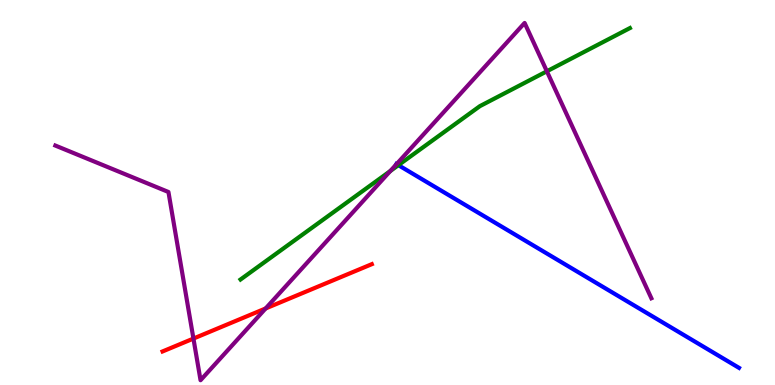[{'lines': ['blue', 'red'], 'intersections': []}, {'lines': ['green', 'red'], 'intersections': []}, {'lines': ['purple', 'red'], 'intersections': [{'x': 2.5, 'y': 1.21}, {'x': 3.43, 'y': 1.99}]}, {'lines': ['blue', 'green'], 'intersections': [{'x': 5.14, 'y': 5.71}]}, {'lines': ['blue', 'purple'], 'intersections': [{'x': 5.12, 'y': 5.74}]}, {'lines': ['green', 'purple'], 'intersections': [{'x': 5.04, 'y': 5.56}, {'x': 7.06, 'y': 8.15}]}]